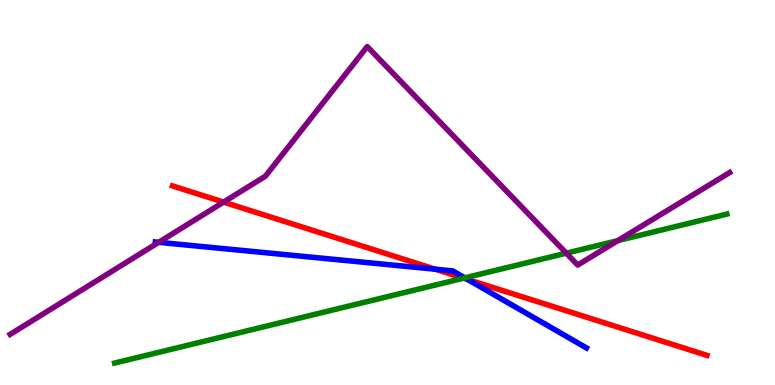[{'lines': ['blue', 'red'], 'intersections': [{'x': 5.62, 'y': 3.01}, {'x': 6.03, 'y': 2.74}]}, {'lines': ['green', 'red'], 'intersections': [{'x': 5.98, 'y': 2.77}]}, {'lines': ['purple', 'red'], 'intersections': [{'x': 2.89, 'y': 4.75}]}, {'lines': ['blue', 'green'], 'intersections': [{'x': 6.0, 'y': 2.78}]}, {'lines': ['blue', 'purple'], 'intersections': [{'x': 2.05, 'y': 3.71}]}, {'lines': ['green', 'purple'], 'intersections': [{'x': 7.31, 'y': 3.42}, {'x': 7.97, 'y': 3.75}]}]